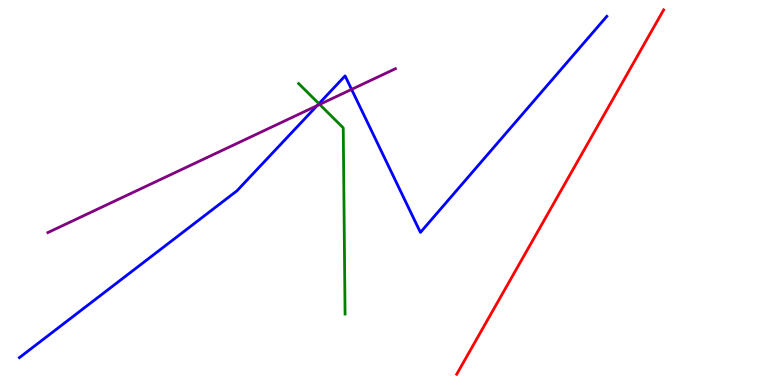[{'lines': ['blue', 'red'], 'intersections': []}, {'lines': ['green', 'red'], 'intersections': []}, {'lines': ['purple', 'red'], 'intersections': []}, {'lines': ['blue', 'green'], 'intersections': [{'x': 4.12, 'y': 7.31}]}, {'lines': ['blue', 'purple'], 'intersections': [{'x': 4.09, 'y': 7.26}, {'x': 4.54, 'y': 7.68}]}, {'lines': ['green', 'purple'], 'intersections': [{'x': 4.12, 'y': 7.29}]}]